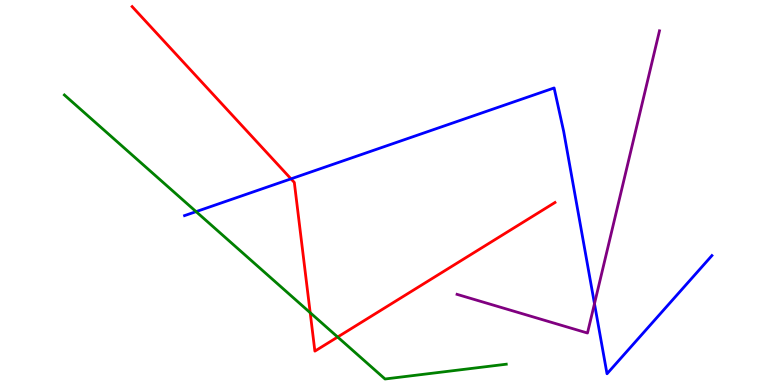[{'lines': ['blue', 'red'], 'intersections': [{'x': 3.75, 'y': 5.35}]}, {'lines': ['green', 'red'], 'intersections': [{'x': 4.0, 'y': 1.88}, {'x': 4.36, 'y': 1.25}]}, {'lines': ['purple', 'red'], 'intersections': []}, {'lines': ['blue', 'green'], 'intersections': [{'x': 2.53, 'y': 4.5}]}, {'lines': ['blue', 'purple'], 'intersections': [{'x': 7.67, 'y': 2.11}]}, {'lines': ['green', 'purple'], 'intersections': []}]